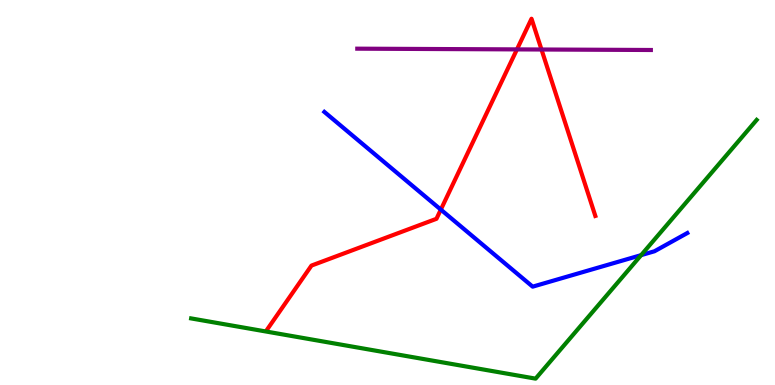[{'lines': ['blue', 'red'], 'intersections': [{'x': 5.69, 'y': 4.56}]}, {'lines': ['green', 'red'], 'intersections': []}, {'lines': ['purple', 'red'], 'intersections': [{'x': 6.67, 'y': 8.72}, {'x': 6.99, 'y': 8.71}]}, {'lines': ['blue', 'green'], 'intersections': [{'x': 8.27, 'y': 3.37}]}, {'lines': ['blue', 'purple'], 'intersections': []}, {'lines': ['green', 'purple'], 'intersections': []}]